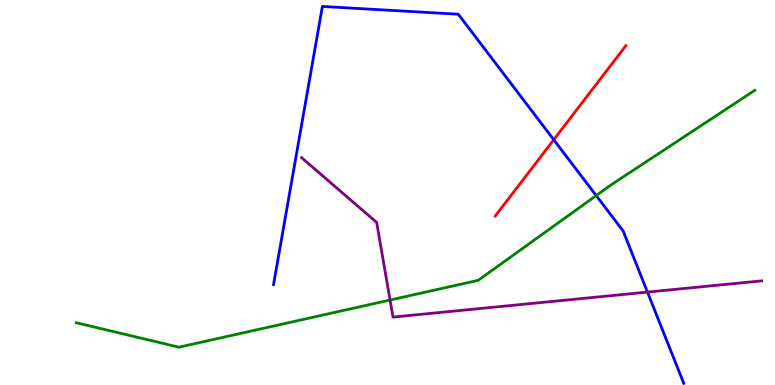[{'lines': ['blue', 'red'], 'intersections': [{'x': 7.15, 'y': 6.37}]}, {'lines': ['green', 'red'], 'intersections': []}, {'lines': ['purple', 'red'], 'intersections': []}, {'lines': ['blue', 'green'], 'intersections': [{'x': 7.69, 'y': 4.92}]}, {'lines': ['blue', 'purple'], 'intersections': [{'x': 8.35, 'y': 2.41}]}, {'lines': ['green', 'purple'], 'intersections': [{'x': 5.03, 'y': 2.21}]}]